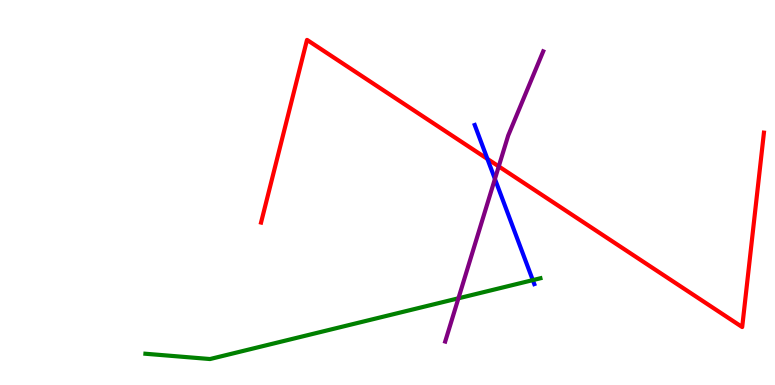[{'lines': ['blue', 'red'], 'intersections': [{'x': 6.29, 'y': 5.87}]}, {'lines': ['green', 'red'], 'intersections': []}, {'lines': ['purple', 'red'], 'intersections': [{'x': 6.44, 'y': 5.68}]}, {'lines': ['blue', 'green'], 'intersections': [{'x': 6.87, 'y': 2.72}]}, {'lines': ['blue', 'purple'], 'intersections': [{'x': 6.39, 'y': 5.35}]}, {'lines': ['green', 'purple'], 'intersections': [{'x': 5.92, 'y': 2.25}]}]